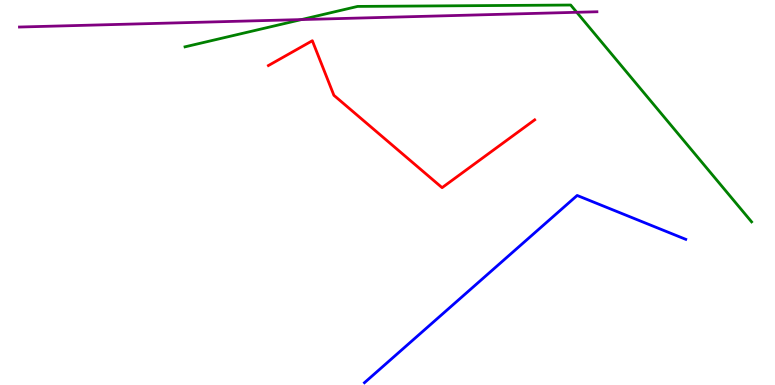[{'lines': ['blue', 'red'], 'intersections': []}, {'lines': ['green', 'red'], 'intersections': []}, {'lines': ['purple', 'red'], 'intersections': []}, {'lines': ['blue', 'green'], 'intersections': []}, {'lines': ['blue', 'purple'], 'intersections': []}, {'lines': ['green', 'purple'], 'intersections': [{'x': 3.89, 'y': 9.49}, {'x': 7.44, 'y': 9.68}]}]